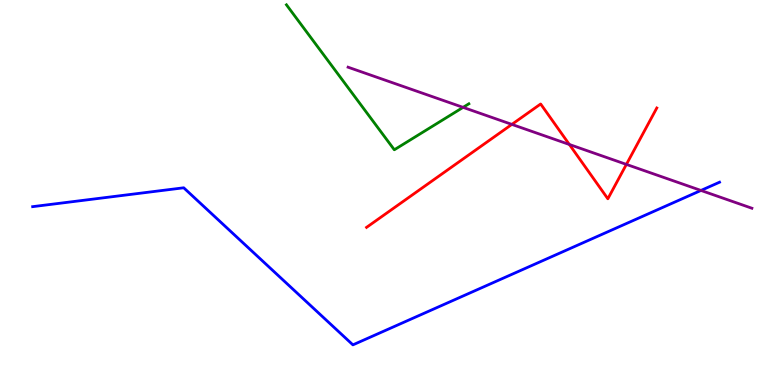[{'lines': ['blue', 'red'], 'intersections': []}, {'lines': ['green', 'red'], 'intersections': []}, {'lines': ['purple', 'red'], 'intersections': [{'x': 6.6, 'y': 6.77}, {'x': 7.35, 'y': 6.25}, {'x': 8.08, 'y': 5.73}]}, {'lines': ['blue', 'green'], 'intersections': []}, {'lines': ['blue', 'purple'], 'intersections': [{'x': 9.04, 'y': 5.05}]}, {'lines': ['green', 'purple'], 'intersections': [{'x': 5.98, 'y': 7.21}]}]